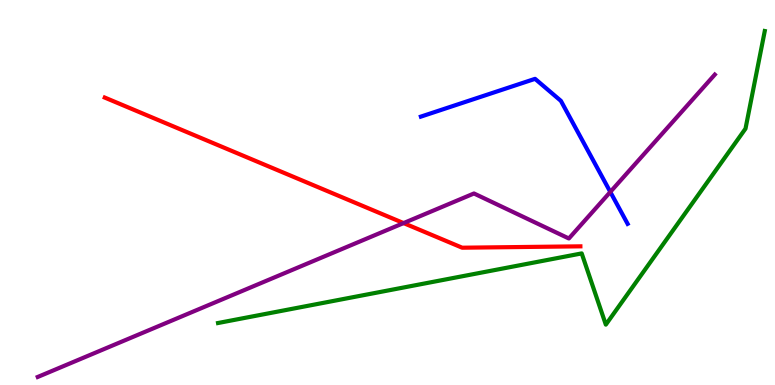[{'lines': ['blue', 'red'], 'intersections': []}, {'lines': ['green', 'red'], 'intersections': []}, {'lines': ['purple', 'red'], 'intersections': [{'x': 5.21, 'y': 4.21}]}, {'lines': ['blue', 'green'], 'intersections': []}, {'lines': ['blue', 'purple'], 'intersections': [{'x': 7.88, 'y': 5.01}]}, {'lines': ['green', 'purple'], 'intersections': []}]